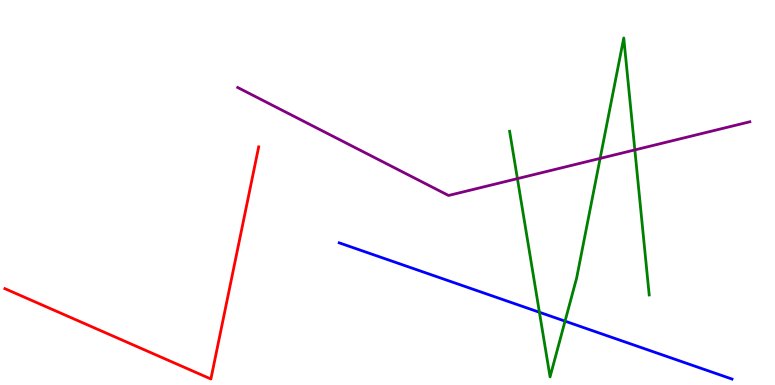[{'lines': ['blue', 'red'], 'intersections': []}, {'lines': ['green', 'red'], 'intersections': []}, {'lines': ['purple', 'red'], 'intersections': []}, {'lines': ['blue', 'green'], 'intersections': [{'x': 6.96, 'y': 1.89}, {'x': 7.29, 'y': 1.66}]}, {'lines': ['blue', 'purple'], 'intersections': []}, {'lines': ['green', 'purple'], 'intersections': [{'x': 6.68, 'y': 5.36}, {'x': 7.74, 'y': 5.89}, {'x': 8.19, 'y': 6.11}]}]